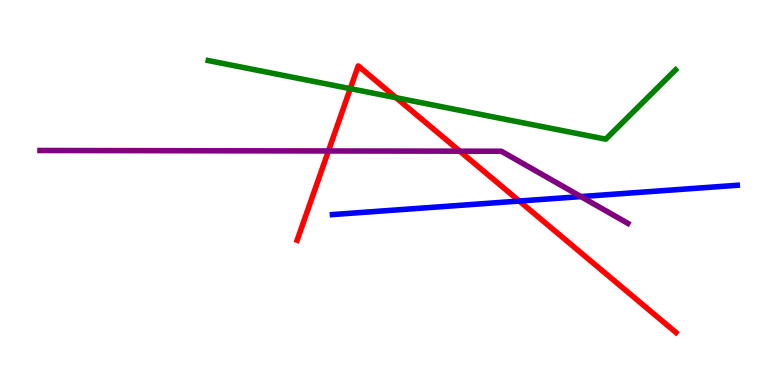[{'lines': ['blue', 'red'], 'intersections': [{'x': 6.7, 'y': 4.78}]}, {'lines': ['green', 'red'], 'intersections': [{'x': 4.52, 'y': 7.7}, {'x': 5.11, 'y': 7.46}]}, {'lines': ['purple', 'red'], 'intersections': [{'x': 4.24, 'y': 6.08}, {'x': 5.93, 'y': 6.07}]}, {'lines': ['blue', 'green'], 'intersections': []}, {'lines': ['blue', 'purple'], 'intersections': [{'x': 7.5, 'y': 4.89}]}, {'lines': ['green', 'purple'], 'intersections': []}]